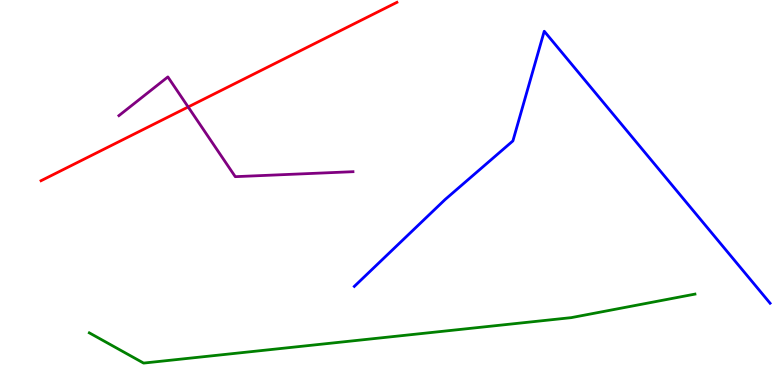[{'lines': ['blue', 'red'], 'intersections': []}, {'lines': ['green', 'red'], 'intersections': []}, {'lines': ['purple', 'red'], 'intersections': [{'x': 2.43, 'y': 7.22}]}, {'lines': ['blue', 'green'], 'intersections': []}, {'lines': ['blue', 'purple'], 'intersections': []}, {'lines': ['green', 'purple'], 'intersections': []}]